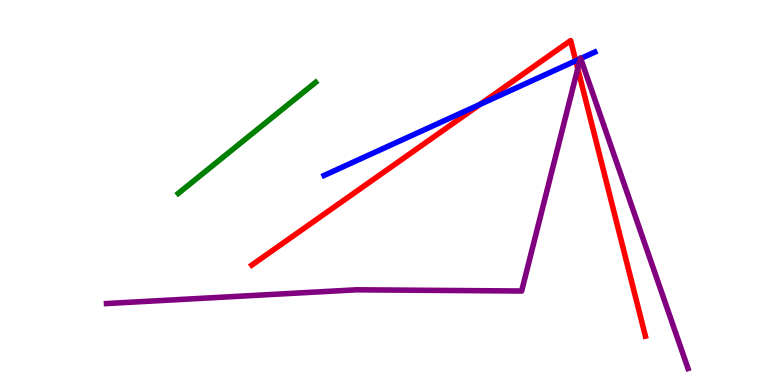[{'lines': ['blue', 'red'], 'intersections': [{'x': 6.19, 'y': 7.29}, {'x': 7.43, 'y': 8.42}]}, {'lines': ['green', 'red'], 'intersections': []}, {'lines': ['purple', 'red'], 'intersections': [{'x': 7.45, 'y': 8.22}]}, {'lines': ['blue', 'green'], 'intersections': []}, {'lines': ['blue', 'purple'], 'intersections': [{'x': 7.49, 'y': 8.47}, {'x': 7.49, 'y': 8.48}]}, {'lines': ['green', 'purple'], 'intersections': []}]